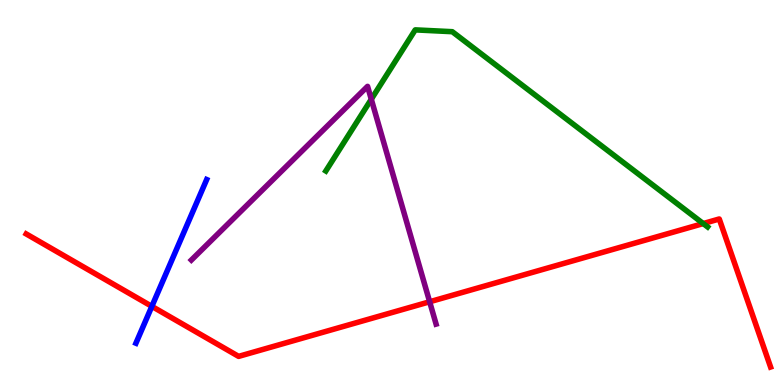[{'lines': ['blue', 'red'], 'intersections': [{'x': 1.96, 'y': 2.04}]}, {'lines': ['green', 'red'], 'intersections': [{'x': 9.07, 'y': 4.19}]}, {'lines': ['purple', 'red'], 'intersections': [{'x': 5.54, 'y': 2.16}]}, {'lines': ['blue', 'green'], 'intersections': []}, {'lines': ['blue', 'purple'], 'intersections': []}, {'lines': ['green', 'purple'], 'intersections': [{'x': 4.79, 'y': 7.42}]}]